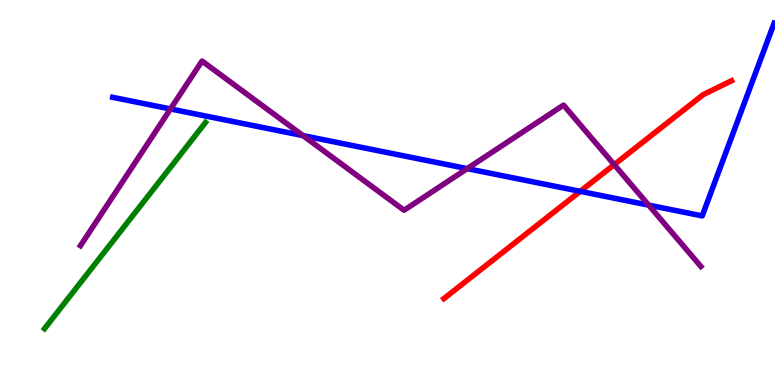[{'lines': ['blue', 'red'], 'intersections': [{'x': 7.49, 'y': 5.03}]}, {'lines': ['green', 'red'], 'intersections': []}, {'lines': ['purple', 'red'], 'intersections': [{'x': 7.93, 'y': 5.72}]}, {'lines': ['blue', 'green'], 'intersections': []}, {'lines': ['blue', 'purple'], 'intersections': [{'x': 2.2, 'y': 7.17}, {'x': 3.91, 'y': 6.48}, {'x': 6.03, 'y': 5.62}, {'x': 8.37, 'y': 4.67}]}, {'lines': ['green', 'purple'], 'intersections': []}]